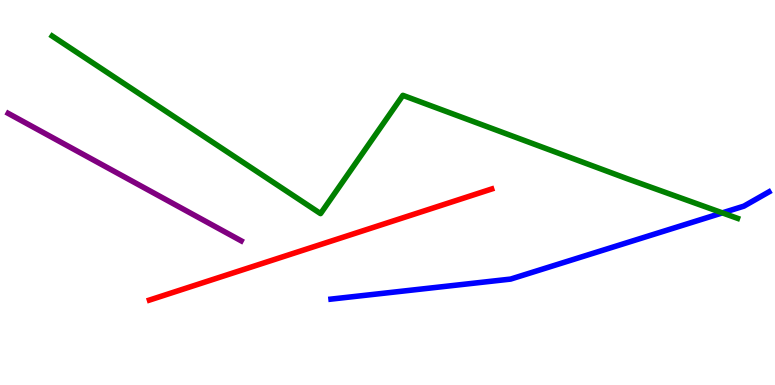[{'lines': ['blue', 'red'], 'intersections': []}, {'lines': ['green', 'red'], 'intersections': []}, {'lines': ['purple', 'red'], 'intersections': []}, {'lines': ['blue', 'green'], 'intersections': [{'x': 9.32, 'y': 4.47}]}, {'lines': ['blue', 'purple'], 'intersections': []}, {'lines': ['green', 'purple'], 'intersections': []}]